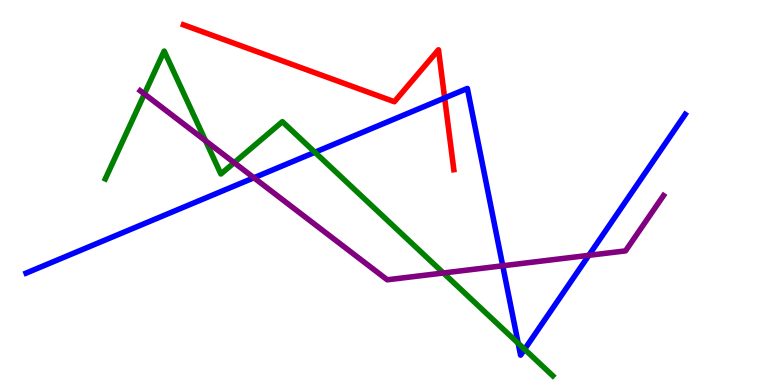[{'lines': ['blue', 'red'], 'intersections': [{'x': 5.74, 'y': 7.46}]}, {'lines': ['green', 'red'], 'intersections': []}, {'lines': ['purple', 'red'], 'intersections': []}, {'lines': ['blue', 'green'], 'intersections': [{'x': 4.06, 'y': 6.05}, {'x': 6.69, 'y': 1.08}, {'x': 6.77, 'y': 0.928}]}, {'lines': ['blue', 'purple'], 'intersections': [{'x': 3.28, 'y': 5.38}, {'x': 6.49, 'y': 3.1}, {'x': 7.6, 'y': 3.37}]}, {'lines': ['green', 'purple'], 'intersections': [{'x': 1.86, 'y': 7.56}, {'x': 2.65, 'y': 6.34}, {'x': 3.02, 'y': 5.77}, {'x': 5.72, 'y': 2.91}]}]